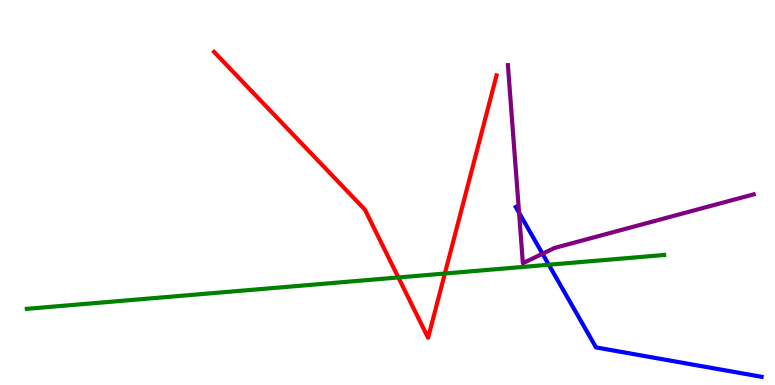[{'lines': ['blue', 'red'], 'intersections': []}, {'lines': ['green', 'red'], 'intersections': [{'x': 5.14, 'y': 2.79}, {'x': 5.74, 'y': 2.9}]}, {'lines': ['purple', 'red'], 'intersections': []}, {'lines': ['blue', 'green'], 'intersections': [{'x': 7.08, 'y': 3.12}]}, {'lines': ['blue', 'purple'], 'intersections': [{'x': 6.7, 'y': 4.48}, {'x': 7.0, 'y': 3.41}]}, {'lines': ['green', 'purple'], 'intersections': []}]